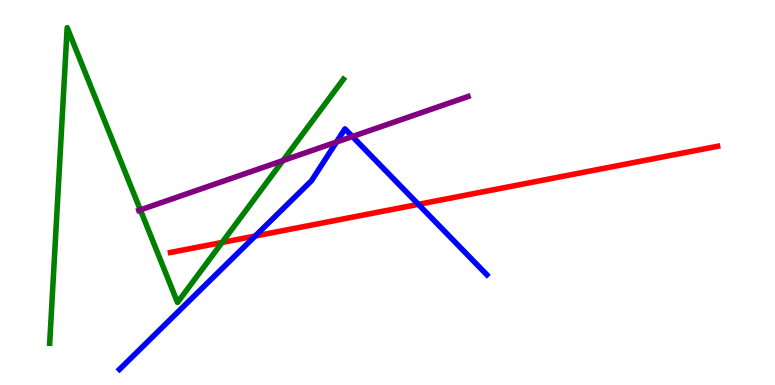[{'lines': ['blue', 'red'], 'intersections': [{'x': 3.29, 'y': 3.87}, {'x': 5.4, 'y': 4.69}]}, {'lines': ['green', 'red'], 'intersections': [{'x': 2.87, 'y': 3.7}]}, {'lines': ['purple', 'red'], 'intersections': []}, {'lines': ['blue', 'green'], 'intersections': []}, {'lines': ['blue', 'purple'], 'intersections': [{'x': 4.34, 'y': 6.31}, {'x': 4.55, 'y': 6.45}]}, {'lines': ['green', 'purple'], 'intersections': [{'x': 1.81, 'y': 4.55}, {'x': 3.65, 'y': 5.83}]}]